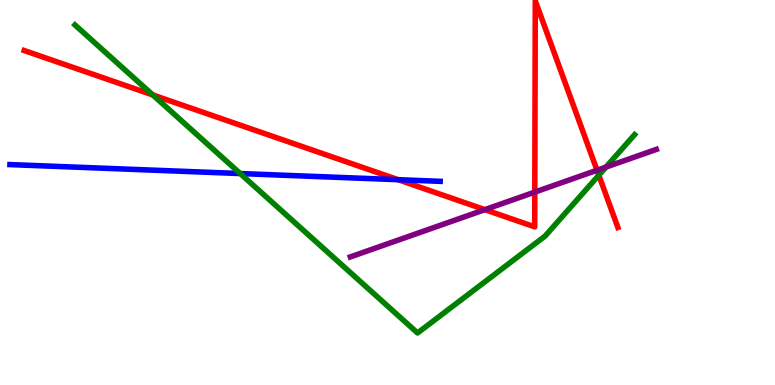[{'lines': ['blue', 'red'], 'intersections': [{'x': 5.14, 'y': 5.33}]}, {'lines': ['green', 'red'], 'intersections': [{'x': 1.97, 'y': 7.53}, {'x': 7.73, 'y': 5.45}]}, {'lines': ['purple', 'red'], 'intersections': [{'x': 6.26, 'y': 4.55}, {'x': 6.9, 'y': 5.01}, {'x': 7.7, 'y': 5.58}]}, {'lines': ['blue', 'green'], 'intersections': [{'x': 3.1, 'y': 5.49}]}, {'lines': ['blue', 'purple'], 'intersections': []}, {'lines': ['green', 'purple'], 'intersections': [{'x': 7.82, 'y': 5.66}]}]